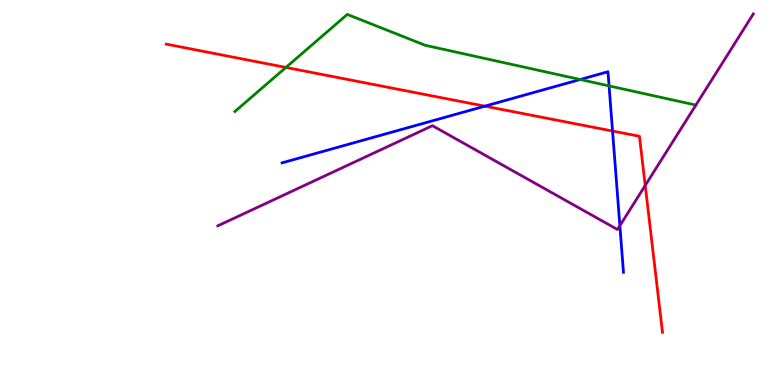[{'lines': ['blue', 'red'], 'intersections': [{'x': 6.26, 'y': 7.24}, {'x': 7.9, 'y': 6.6}]}, {'lines': ['green', 'red'], 'intersections': [{'x': 3.69, 'y': 8.25}]}, {'lines': ['purple', 'red'], 'intersections': [{'x': 8.33, 'y': 5.18}]}, {'lines': ['blue', 'green'], 'intersections': [{'x': 7.49, 'y': 7.93}, {'x': 7.86, 'y': 7.77}]}, {'lines': ['blue', 'purple'], 'intersections': [{'x': 8.0, 'y': 4.14}]}, {'lines': ['green', 'purple'], 'intersections': []}]